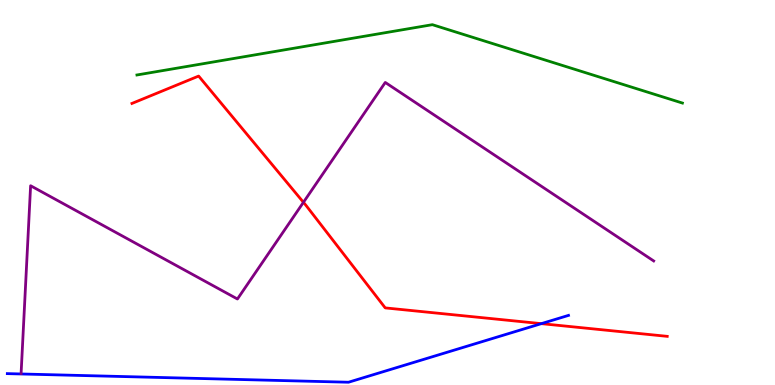[{'lines': ['blue', 'red'], 'intersections': [{'x': 6.98, 'y': 1.59}]}, {'lines': ['green', 'red'], 'intersections': []}, {'lines': ['purple', 'red'], 'intersections': [{'x': 3.92, 'y': 4.75}]}, {'lines': ['blue', 'green'], 'intersections': []}, {'lines': ['blue', 'purple'], 'intersections': []}, {'lines': ['green', 'purple'], 'intersections': []}]